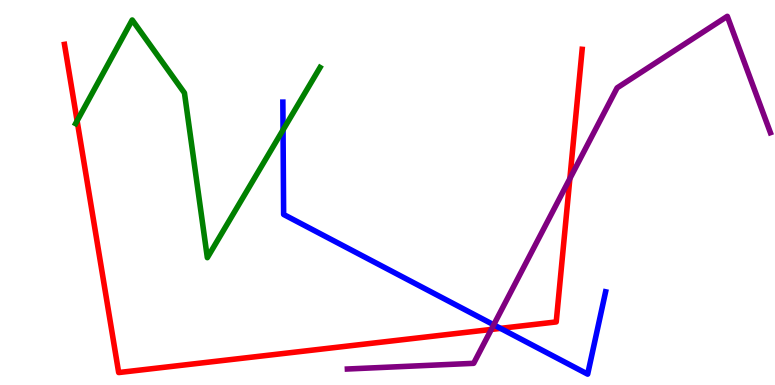[{'lines': ['blue', 'red'], 'intersections': [{'x': 6.46, 'y': 1.47}]}, {'lines': ['green', 'red'], 'intersections': [{'x': 0.995, 'y': 6.86}]}, {'lines': ['purple', 'red'], 'intersections': [{'x': 6.34, 'y': 1.44}, {'x': 7.35, 'y': 5.36}]}, {'lines': ['blue', 'green'], 'intersections': [{'x': 3.65, 'y': 6.63}]}, {'lines': ['blue', 'purple'], 'intersections': [{'x': 6.37, 'y': 1.56}]}, {'lines': ['green', 'purple'], 'intersections': []}]